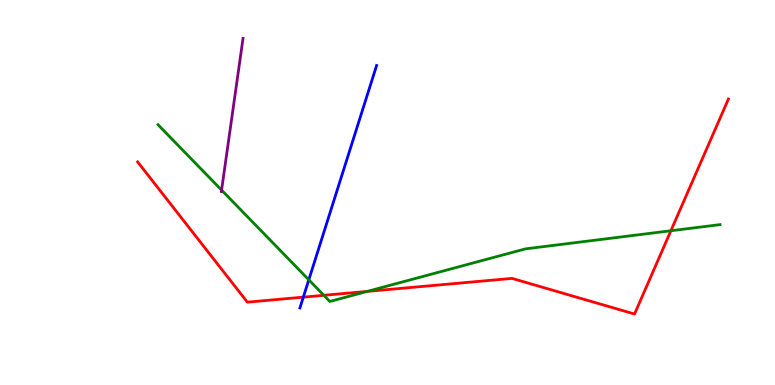[{'lines': ['blue', 'red'], 'intersections': [{'x': 3.91, 'y': 2.28}]}, {'lines': ['green', 'red'], 'intersections': [{'x': 4.18, 'y': 2.33}, {'x': 4.74, 'y': 2.43}, {'x': 8.66, 'y': 4.01}]}, {'lines': ['purple', 'red'], 'intersections': []}, {'lines': ['blue', 'green'], 'intersections': [{'x': 3.98, 'y': 2.73}]}, {'lines': ['blue', 'purple'], 'intersections': []}, {'lines': ['green', 'purple'], 'intersections': [{'x': 2.86, 'y': 5.06}]}]